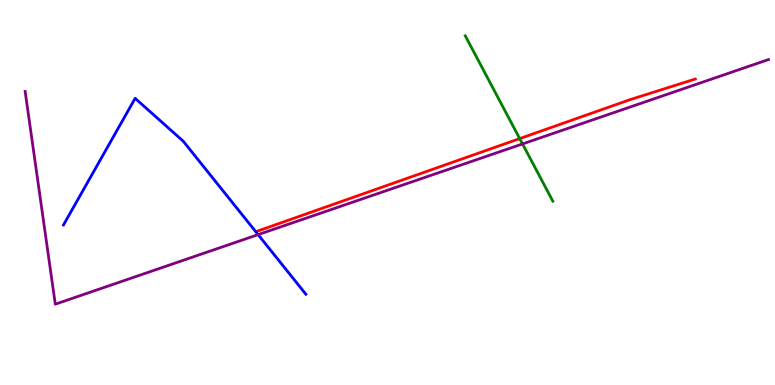[{'lines': ['blue', 'red'], 'intersections': []}, {'lines': ['green', 'red'], 'intersections': [{'x': 6.71, 'y': 6.4}]}, {'lines': ['purple', 'red'], 'intersections': []}, {'lines': ['blue', 'green'], 'intersections': []}, {'lines': ['blue', 'purple'], 'intersections': [{'x': 3.33, 'y': 3.91}]}, {'lines': ['green', 'purple'], 'intersections': [{'x': 6.74, 'y': 6.26}]}]